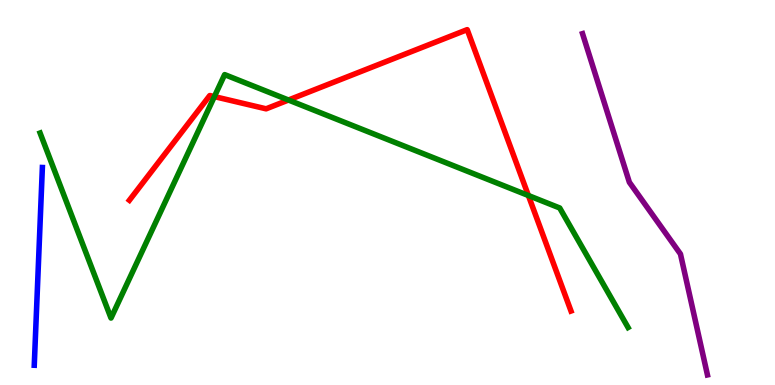[{'lines': ['blue', 'red'], 'intersections': []}, {'lines': ['green', 'red'], 'intersections': [{'x': 2.77, 'y': 7.49}, {'x': 3.72, 'y': 7.4}, {'x': 6.82, 'y': 4.92}]}, {'lines': ['purple', 'red'], 'intersections': []}, {'lines': ['blue', 'green'], 'intersections': []}, {'lines': ['blue', 'purple'], 'intersections': []}, {'lines': ['green', 'purple'], 'intersections': []}]